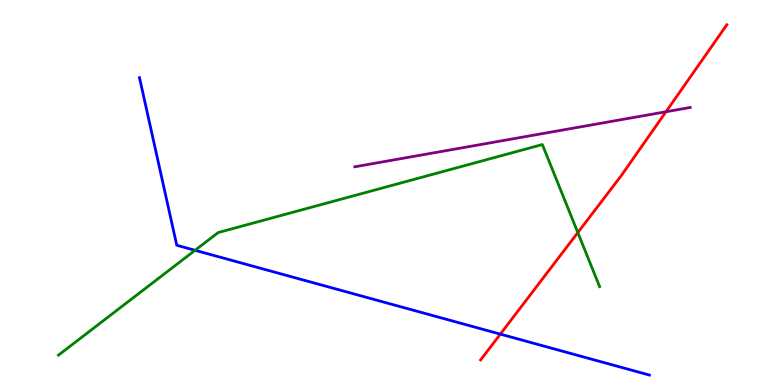[{'lines': ['blue', 'red'], 'intersections': [{'x': 6.46, 'y': 1.32}]}, {'lines': ['green', 'red'], 'intersections': [{'x': 7.46, 'y': 3.96}]}, {'lines': ['purple', 'red'], 'intersections': [{'x': 8.59, 'y': 7.1}]}, {'lines': ['blue', 'green'], 'intersections': [{'x': 2.52, 'y': 3.5}]}, {'lines': ['blue', 'purple'], 'intersections': []}, {'lines': ['green', 'purple'], 'intersections': []}]